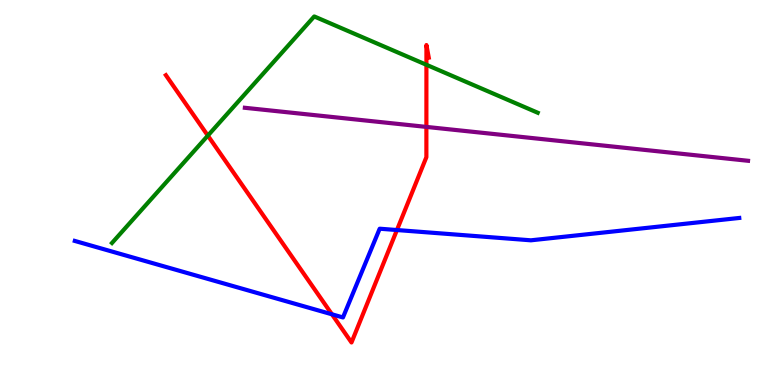[{'lines': ['blue', 'red'], 'intersections': [{'x': 4.28, 'y': 1.84}, {'x': 5.12, 'y': 4.03}]}, {'lines': ['green', 'red'], 'intersections': [{'x': 2.68, 'y': 6.48}, {'x': 5.5, 'y': 8.32}]}, {'lines': ['purple', 'red'], 'intersections': [{'x': 5.5, 'y': 6.7}]}, {'lines': ['blue', 'green'], 'intersections': []}, {'lines': ['blue', 'purple'], 'intersections': []}, {'lines': ['green', 'purple'], 'intersections': []}]